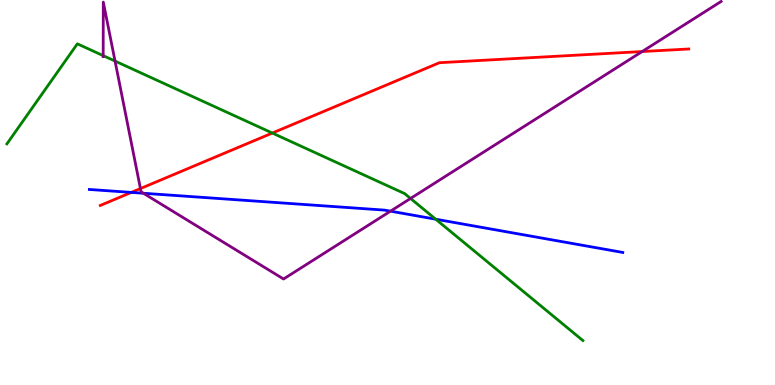[{'lines': ['blue', 'red'], 'intersections': [{'x': 1.69, 'y': 5.0}]}, {'lines': ['green', 'red'], 'intersections': [{'x': 3.51, 'y': 6.54}]}, {'lines': ['purple', 'red'], 'intersections': [{'x': 1.81, 'y': 5.1}, {'x': 8.29, 'y': 8.66}]}, {'lines': ['blue', 'green'], 'intersections': [{'x': 5.62, 'y': 4.31}]}, {'lines': ['blue', 'purple'], 'intersections': [{'x': 1.85, 'y': 4.98}, {'x': 5.04, 'y': 4.52}]}, {'lines': ['green', 'purple'], 'intersections': [{'x': 1.33, 'y': 8.55}, {'x': 1.48, 'y': 8.41}, {'x': 5.3, 'y': 4.85}]}]